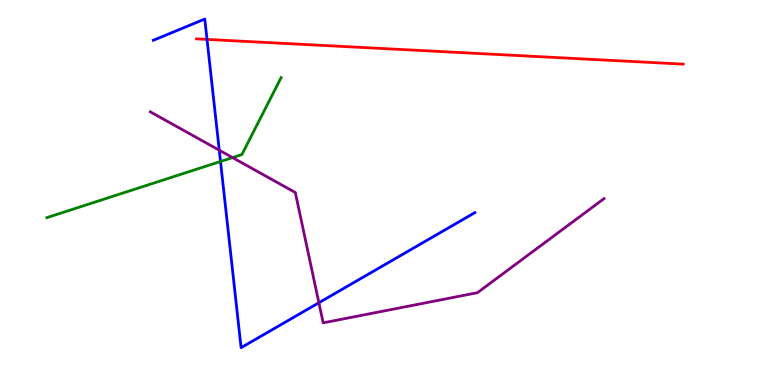[{'lines': ['blue', 'red'], 'intersections': [{'x': 2.67, 'y': 8.98}]}, {'lines': ['green', 'red'], 'intersections': []}, {'lines': ['purple', 'red'], 'intersections': []}, {'lines': ['blue', 'green'], 'intersections': [{'x': 2.85, 'y': 5.81}]}, {'lines': ['blue', 'purple'], 'intersections': [{'x': 2.83, 'y': 6.1}, {'x': 4.11, 'y': 2.14}]}, {'lines': ['green', 'purple'], 'intersections': [{'x': 3.0, 'y': 5.91}]}]